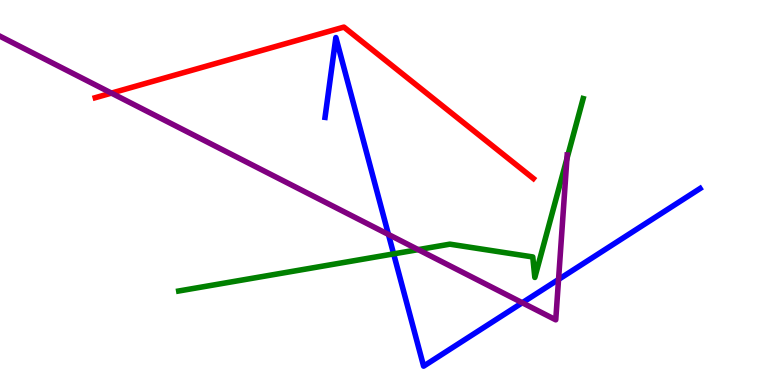[{'lines': ['blue', 'red'], 'intersections': []}, {'lines': ['green', 'red'], 'intersections': []}, {'lines': ['purple', 'red'], 'intersections': [{'x': 1.44, 'y': 7.58}]}, {'lines': ['blue', 'green'], 'intersections': [{'x': 5.08, 'y': 3.41}]}, {'lines': ['blue', 'purple'], 'intersections': [{'x': 5.01, 'y': 3.91}, {'x': 6.74, 'y': 2.14}, {'x': 7.21, 'y': 2.74}]}, {'lines': ['green', 'purple'], 'intersections': [{'x': 5.4, 'y': 3.52}, {'x': 7.32, 'y': 5.88}]}]